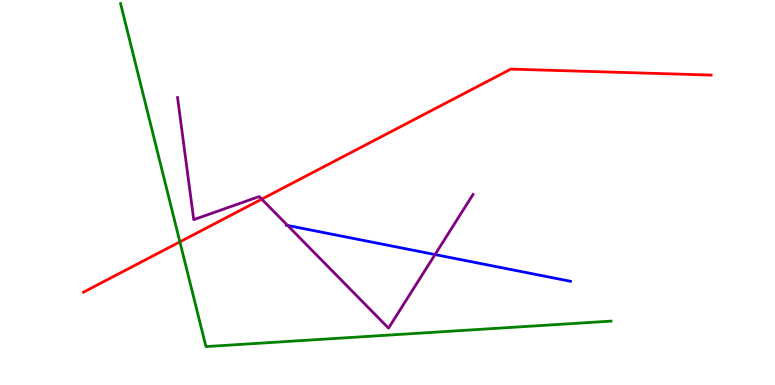[{'lines': ['blue', 'red'], 'intersections': []}, {'lines': ['green', 'red'], 'intersections': [{'x': 2.32, 'y': 3.72}]}, {'lines': ['purple', 'red'], 'intersections': [{'x': 3.38, 'y': 4.83}]}, {'lines': ['blue', 'green'], 'intersections': []}, {'lines': ['blue', 'purple'], 'intersections': [{'x': 3.71, 'y': 4.14}, {'x': 5.61, 'y': 3.39}]}, {'lines': ['green', 'purple'], 'intersections': []}]